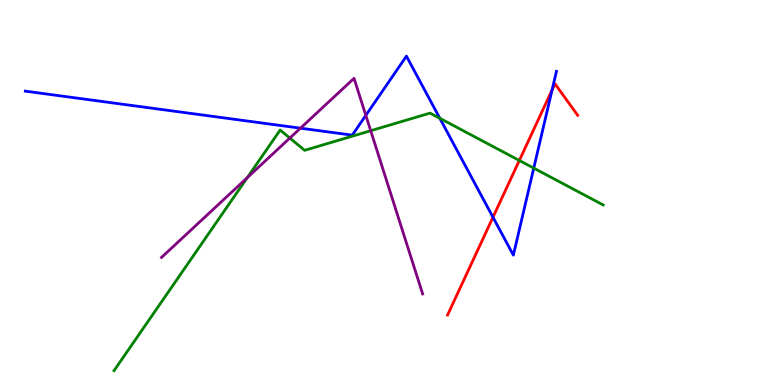[{'lines': ['blue', 'red'], 'intersections': [{'x': 6.36, 'y': 4.36}, {'x': 7.12, 'y': 7.66}]}, {'lines': ['green', 'red'], 'intersections': [{'x': 6.7, 'y': 5.83}]}, {'lines': ['purple', 'red'], 'intersections': []}, {'lines': ['blue', 'green'], 'intersections': [{'x': 5.68, 'y': 6.93}, {'x': 6.89, 'y': 5.63}]}, {'lines': ['blue', 'purple'], 'intersections': [{'x': 3.88, 'y': 6.67}, {'x': 4.72, 'y': 7.0}]}, {'lines': ['green', 'purple'], 'intersections': [{'x': 3.19, 'y': 5.39}, {'x': 3.74, 'y': 6.41}, {'x': 4.78, 'y': 6.6}]}]